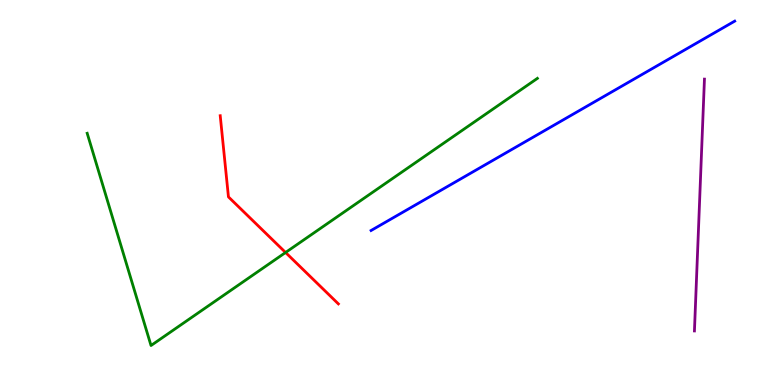[{'lines': ['blue', 'red'], 'intersections': []}, {'lines': ['green', 'red'], 'intersections': [{'x': 3.68, 'y': 3.44}]}, {'lines': ['purple', 'red'], 'intersections': []}, {'lines': ['blue', 'green'], 'intersections': []}, {'lines': ['blue', 'purple'], 'intersections': []}, {'lines': ['green', 'purple'], 'intersections': []}]